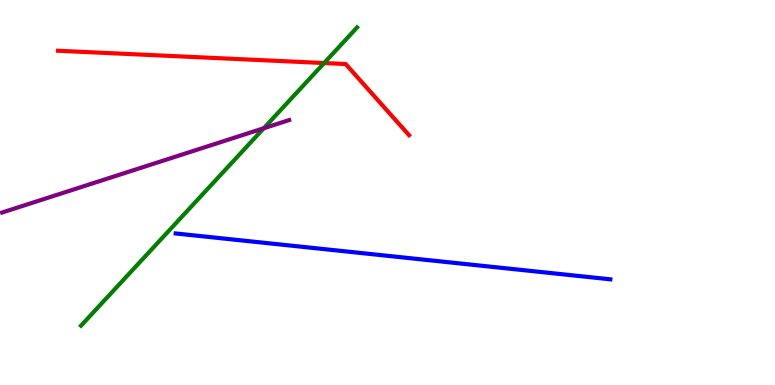[{'lines': ['blue', 'red'], 'intersections': []}, {'lines': ['green', 'red'], 'intersections': [{'x': 4.18, 'y': 8.36}]}, {'lines': ['purple', 'red'], 'intersections': []}, {'lines': ['blue', 'green'], 'intersections': []}, {'lines': ['blue', 'purple'], 'intersections': []}, {'lines': ['green', 'purple'], 'intersections': [{'x': 3.4, 'y': 6.67}]}]